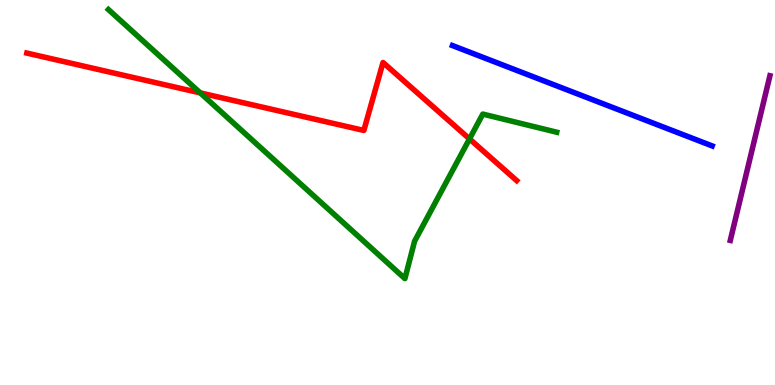[{'lines': ['blue', 'red'], 'intersections': []}, {'lines': ['green', 'red'], 'intersections': [{'x': 2.58, 'y': 7.59}, {'x': 6.06, 'y': 6.39}]}, {'lines': ['purple', 'red'], 'intersections': []}, {'lines': ['blue', 'green'], 'intersections': []}, {'lines': ['blue', 'purple'], 'intersections': []}, {'lines': ['green', 'purple'], 'intersections': []}]